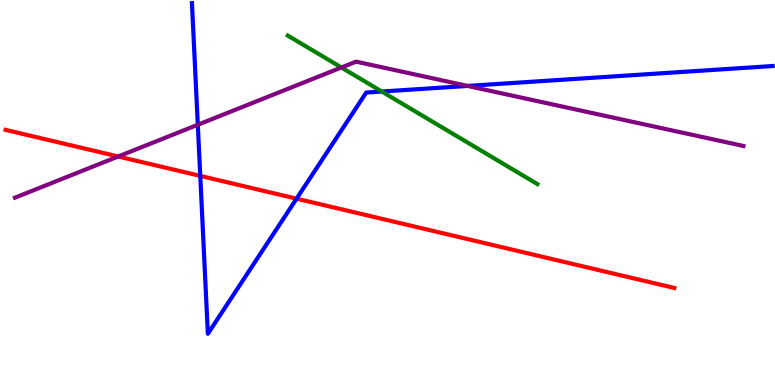[{'lines': ['blue', 'red'], 'intersections': [{'x': 2.58, 'y': 5.43}, {'x': 3.83, 'y': 4.84}]}, {'lines': ['green', 'red'], 'intersections': []}, {'lines': ['purple', 'red'], 'intersections': [{'x': 1.53, 'y': 5.94}]}, {'lines': ['blue', 'green'], 'intersections': [{'x': 4.93, 'y': 7.62}]}, {'lines': ['blue', 'purple'], 'intersections': [{'x': 2.55, 'y': 6.76}, {'x': 6.03, 'y': 7.77}]}, {'lines': ['green', 'purple'], 'intersections': [{'x': 4.41, 'y': 8.25}]}]